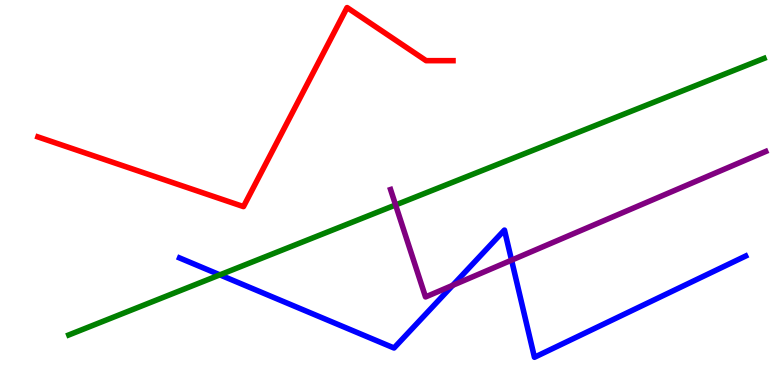[{'lines': ['blue', 'red'], 'intersections': []}, {'lines': ['green', 'red'], 'intersections': []}, {'lines': ['purple', 'red'], 'intersections': []}, {'lines': ['blue', 'green'], 'intersections': [{'x': 2.84, 'y': 2.86}]}, {'lines': ['blue', 'purple'], 'intersections': [{'x': 5.84, 'y': 2.59}, {'x': 6.6, 'y': 3.24}]}, {'lines': ['green', 'purple'], 'intersections': [{'x': 5.1, 'y': 4.68}]}]